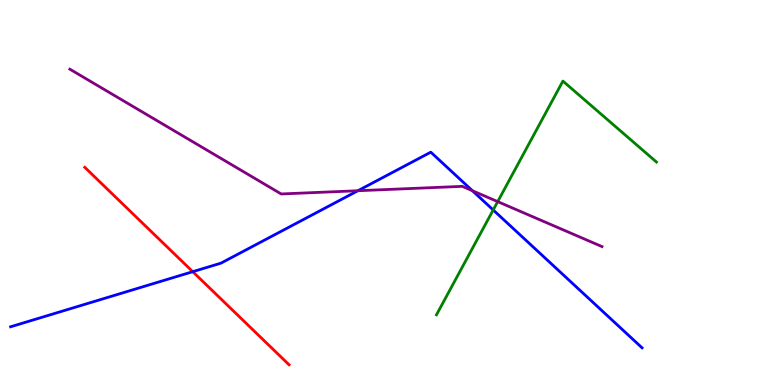[{'lines': ['blue', 'red'], 'intersections': [{'x': 2.49, 'y': 2.94}]}, {'lines': ['green', 'red'], 'intersections': []}, {'lines': ['purple', 'red'], 'intersections': []}, {'lines': ['blue', 'green'], 'intersections': [{'x': 6.36, 'y': 4.55}]}, {'lines': ['blue', 'purple'], 'intersections': [{'x': 4.62, 'y': 5.05}, {'x': 6.1, 'y': 5.05}]}, {'lines': ['green', 'purple'], 'intersections': [{'x': 6.42, 'y': 4.76}]}]